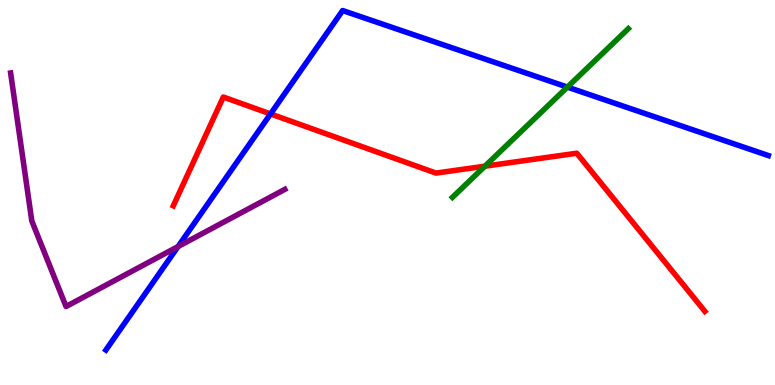[{'lines': ['blue', 'red'], 'intersections': [{'x': 3.49, 'y': 7.04}]}, {'lines': ['green', 'red'], 'intersections': [{'x': 6.26, 'y': 5.68}]}, {'lines': ['purple', 'red'], 'intersections': []}, {'lines': ['blue', 'green'], 'intersections': [{'x': 7.32, 'y': 7.74}]}, {'lines': ['blue', 'purple'], 'intersections': [{'x': 2.3, 'y': 3.6}]}, {'lines': ['green', 'purple'], 'intersections': []}]